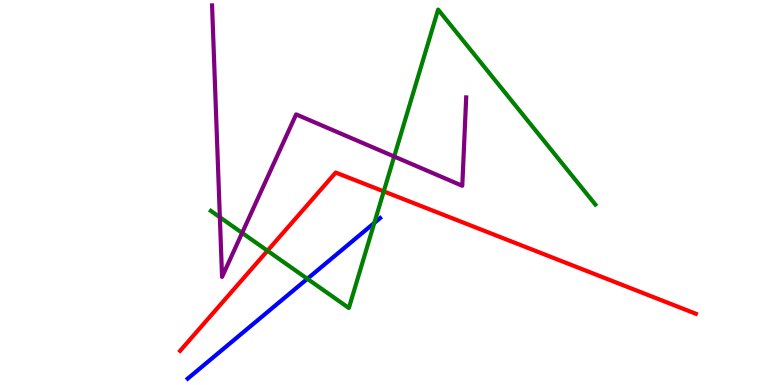[{'lines': ['blue', 'red'], 'intersections': []}, {'lines': ['green', 'red'], 'intersections': [{'x': 3.45, 'y': 3.49}, {'x': 4.95, 'y': 5.03}]}, {'lines': ['purple', 'red'], 'intersections': []}, {'lines': ['blue', 'green'], 'intersections': [{'x': 3.97, 'y': 2.76}, {'x': 4.83, 'y': 4.21}]}, {'lines': ['blue', 'purple'], 'intersections': []}, {'lines': ['green', 'purple'], 'intersections': [{'x': 2.84, 'y': 4.36}, {'x': 3.12, 'y': 3.95}, {'x': 5.09, 'y': 5.93}]}]